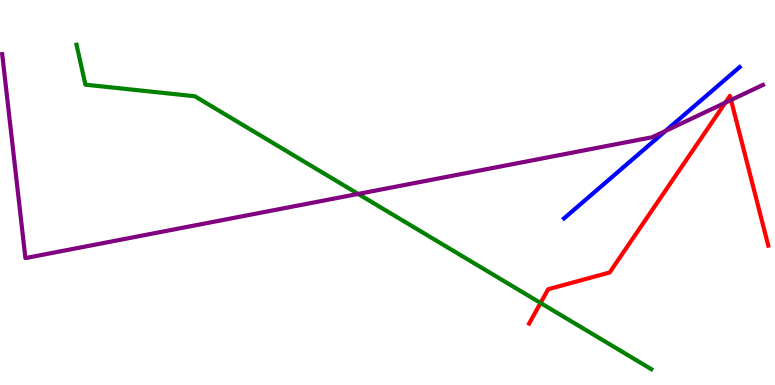[{'lines': ['blue', 'red'], 'intersections': []}, {'lines': ['green', 'red'], 'intersections': [{'x': 6.97, 'y': 2.13}]}, {'lines': ['purple', 'red'], 'intersections': [{'x': 9.36, 'y': 7.33}, {'x': 9.43, 'y': 7.4}]}, {'lines': ['blue', 'green'], 'intersections': []}, {'lines': ['blue', 'purple'], 'intersections': [{'x': 8.59, 'y': 6.6}]}, {'lines': ['green', 'purple'], 'intersections': [{'x': 4.62, 'y': 4.96}]}]